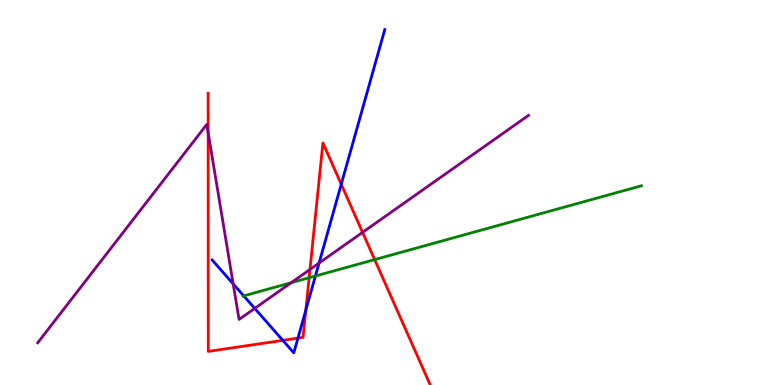[{'lines': ['blue', 'red'], 'intersections': [{'x': 3.65, 'y': 1.16}, {'x': 3.84, 'y': 1.22}, {'x': 3.95, 'y': 1.94}, {'x': 4.4, 'y': 5.21}]}, {'lines': ['green', 'red'], 'intersections': [{'x': 3.99, 'y': 2.79}, {'x': 4.83, 'y': 3.26}]}, {'lines': ['purple', 'red'], 'intersections': [{'x': 2.69, 'y': 6.55}, {'x': 4.0, 'y': 3.0}, {'x': 4.68, 'y': 3.96}]}, {'lines': ['blue', 'green'], 'intersections': [{'x': 3.14, 'y': 2.32}, {'x': 4.07, 'y': 2.83}]}, {'lines': ['blue', 'purple'], 'intersections': [{'x': 3.01, 'y': 2.63}, {'x': 3.29, 'y': 1.99}, {'x': 4.12, 'y': 3.17}]}, {'lines': ['green', 'purple'], 'intersections': [{'x': 3.76, 'y': 2.66}]}]